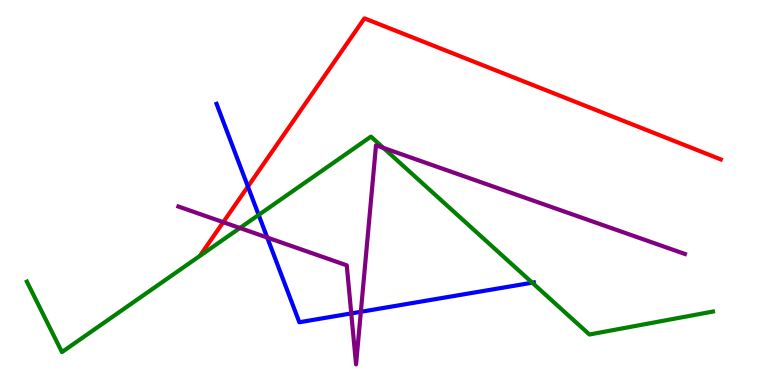[{'lines': ['blue', 'red'], 'intersections': [{'x': 3.2, 'y': 5.15}]}, {'lines': ['green', 'red'], 'intersections': []}, {'lines': ['purple', 'red'], 'intersections': [{'x': 2.88, 'y': 4.23}]}, {'lines': ['blue', 'green'], 'intersections': [{'x': 3.34, 'y': 4.42}, {'x': 6.87, 'y': 2.66}]}, {'lines': ['blue', 'purple'], 'intersections': [{'x': 3.45, 'y': 3.83}, {'x': 4.53, 'y': 1.86}, {'x': 4.66, 'y': 1.9}]}, {'lines': ['green', 'purple'], 'intersections': [{'x': 3.1, 'y': 4.08}, {'x': 4.95, 'y': 6.16}]}]